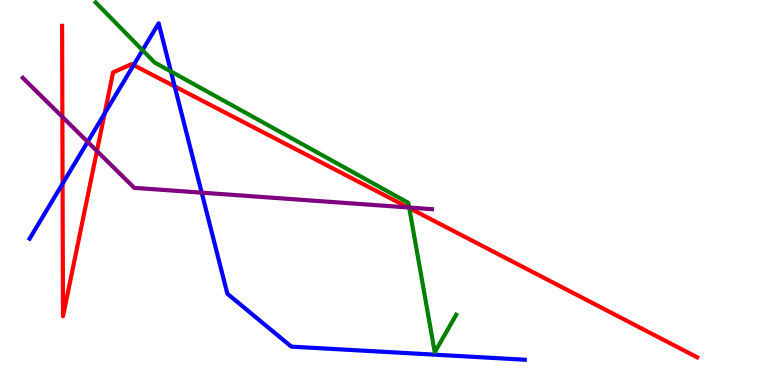[{'lines': ['blue', 'red'], 'intersections': [{'x': 0.808, 'y': 5.23}, {'x': 1.35, 'y': 7.05}, {'x': 1.72, 'y': 8.31}, {'x': 2.25, 'y': 7.76}]}, {'lines': ['green', 'red'], 'intersections': [{'x': 5.28, 'y': 4.6}]}, {'lines': ['purple', 'red'], 'intersections': [{'x': 0.805, 'y': 6.96}, {'x': 1.25, 'y': 6.08}, {'x': 5.27, 'y': 4.61}]}, {'lines': ['blue', 'green'], 'intersections': [{'x': 1.84, 'y': 8.7}, {'x': 2.21, 'y': 8.14}]}, {'lines': ['blue', 'purple'], 'intersections': [{'x': 1.13, 'y': 6.32}, {'x': 2.6, 'y': 5.0}]}, {'lines': ['green', 'purple'], 'intersections': [{'x': 5.28, 'y': 4.61}]}]